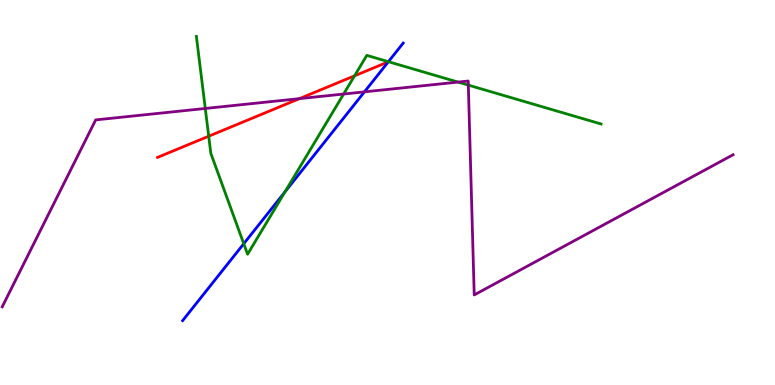[{'lines': ['blue', 'red'], 'intersections': []}, {'lines': ['green', 'red'], 'intersections': [{'x': 2.69, 'y': 6.46}, {'x': 4.57, 'y': 8.03}]}, {'lines': ['purple', 'red'], 'intersections': [{'x': 3.86, 'y': 7.44}]}, {'lines': ['blue', 'green'], 'intersections': [{'x': 3.15, 'y': 3.67}, {'x': 3.68, 'y': 5.02}, {'x': 5.01, 'y': 8.4}]}, {'lines': ['blue', 'purple'], 'intersections': [{'x': 4.7, 'y': 7.61}]}, {'lines': ['green', 'purple'], 'intersections': [{'x': 2.65, 'y': 7.18}, {'x': 4.43, 'y': 7.56}, {'x': 5.91, 'y': 7.87}, {'x': 6.04, 'y': 7.79}]}]